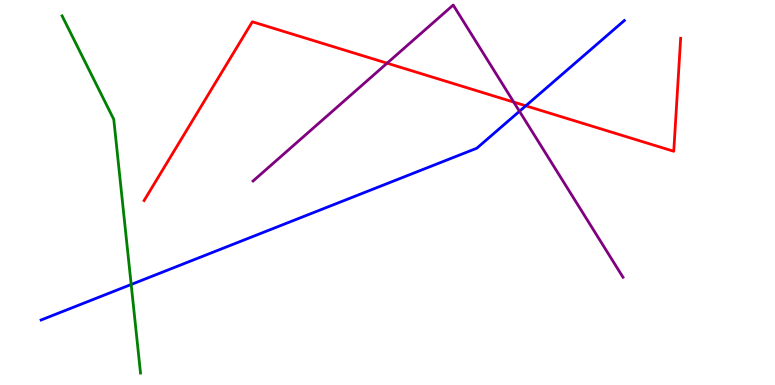[{'lines': ['blue', 'red'], 'intersections': [{'x': 6.78, 'y': 7.25}]}, {'lines': ['green', 'red'], 'intersections': []}, {'lines': ['purple', 'red'], 'intersections': [{'x': 4.99, 'y': 8.36}, {'x': 6.63, 'y': 7.35}]}, {'lines': ['blue', 'green'], 'intersections': [{'x': 1.69, 'y': 2.61}]}, {'lines': ['blue', 'purple'], 'intersections': [{'x': 6.7, 'y': 7.11}]}, {'lines': ['green', 'purple'], 'intersections': []}]